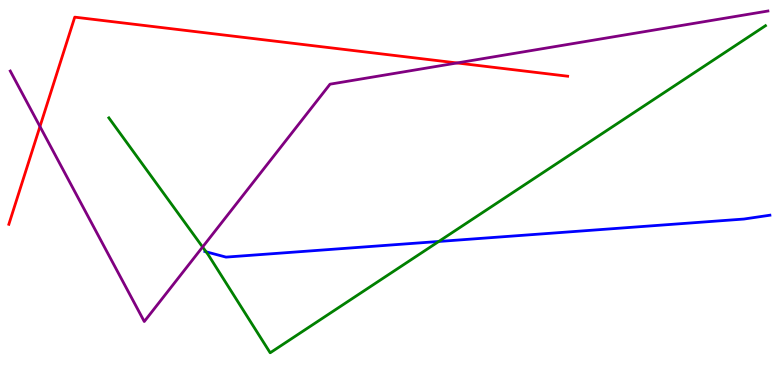[{'lines': ['blue', 'red'], 'intersections': []}, {'lines': ['green', 'red'], 'intersections': []}, {'lines': ['purple', 'red'], 'intersections': [{'x': 0.516, 'y': 6.71}, {'x': 5.9, 'y': 8.36}]}, {'lines': ['blue', 'green'], 'intersections': [{'x': 2.66, 'y': 3.46}, {'x': 5.66, 'y': 3.73}]}, {'lines': ['blue', 'purple'], 'intersections': []}, {'lines': ['green', 'purple'], 'intersections': [{'x': 2.61, 'y': 3.58}]}]